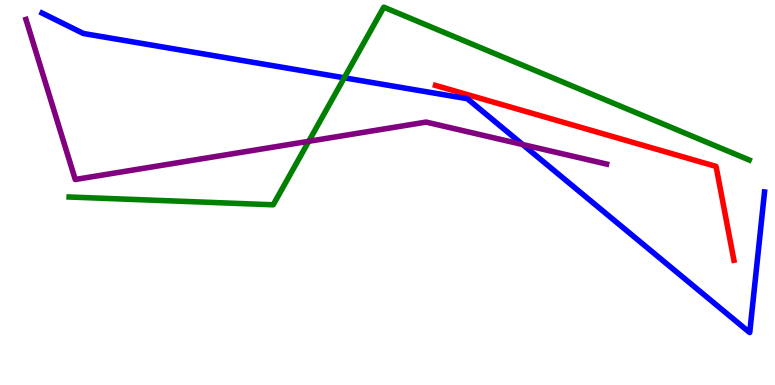[{'lines': ['blue', 'red'], 'intersections': []}, {'lines': ['green', 'red'], 'intersections': []}, {'lines': ['purple', 'red'], 'intersections': []}, {'lines': ['blue', 'green'], 'intersections': [{'x': 4.44, 'y': 7.98}]}, {'lines': ['blue', 'purple'], 'intersections': [{'x': 6.74, 'y': 6.25}]}, {'lines': ['green', 'purple'], 'intersections': [{'x': 3.98, 'y': 6.33}]}]